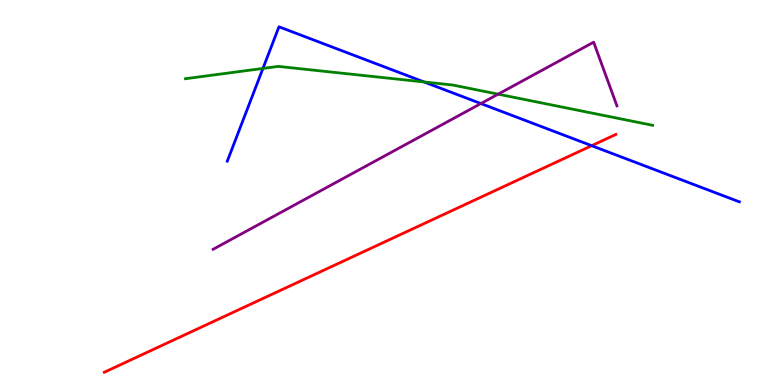[{'lines': ['blue', 'red'], 'intersections': [{'x': 7.63, 'y': 6.22}]}, {'lines': ['green', 'red'], 'intersections': []}, {'lines': ['purple', 'red'], 'intersections': []}, {'lines': ['blue', 'green'], 'intersections': [{'x': 3.39, 'y': 8.22}, {'x': 5.47, 'y': 7.87}]}, {'lines': ['blue', 'purple'], 'intersections': [{'x': 6.2, 'y': 7.31}]}, {'lines': ['green', 'purple'], 'intersections': [{'x': 6.43, 'y': 7.55}]}]